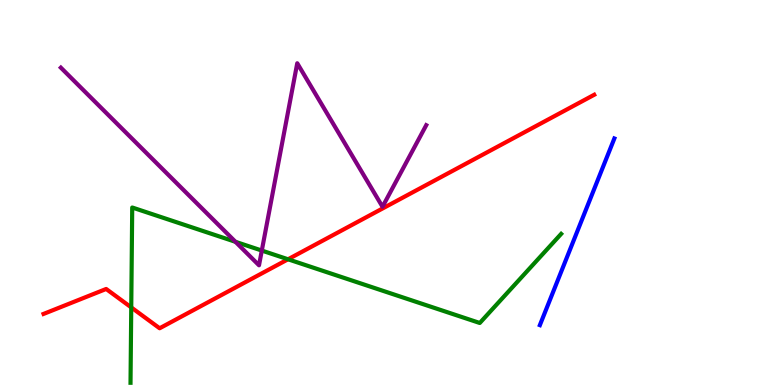[{'lines': ['blue', 'red'], 'intersections': []}, {'lines': ['green', 'red'], 'intersections': [{'x': 1.69, 'y': 2.02}, {'x': 3.72, 'y': 3.27}]}, {'lines': ['purple', 'red'], 'intersections': []}, {'lines': ['blue', 'green'], 'intersections': []}, {'lines': ['blue', 'purple'], 'intersections': []}, {'lines': ['green', 'purple'], 'intersections': [{'x': 3.04, 'y': 3.72}, {'x': 3.38, 'y': 3.49}]}]